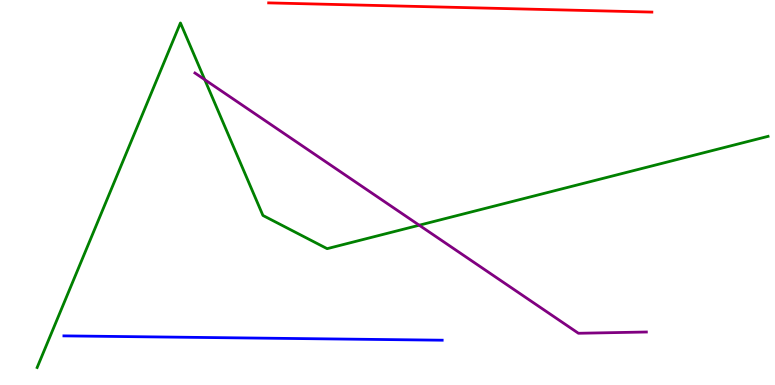[{'lines': ['blue', 'red'], 'intersections': []}, {'lines': ['green', 'red'], 'intersections': []}, {'lines': ['purple', 'red'], 'intersections': []}, {'lines': ['blue', 'green'], 'intersections': []}, {'lines': ['blue', 'purple'], 'intersections': []}, {'lines': ['green', 'purple'], 'intersections': [{'x': 2.64, 'y': 7.93}, {'x': 5.41, 'y': 4.15}]}]